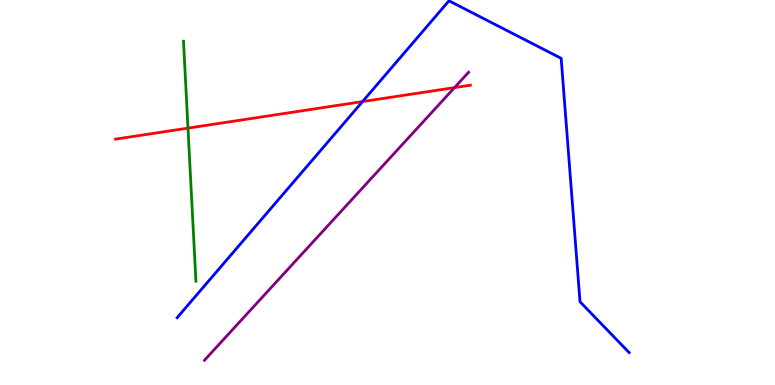[{'lines': ['blue', 'red'], 'intersections': [{'x': 4.68, 'y': 7.36}]}, {'lines': ['green', 'red'], 'intersections': [{'x': 2.43, 'y': 6.67}]}, {'lines': ['purple', 'red'], 'intersections': [{'x': 5.86, 'y': 7.72}]}, {'lines': ['blue', 'green'], 'intersections': []}, {'lines': ['blue', 'purple'], 'intersections': []}, {'lines': ['green', 'purple'], 'intersections': []}]